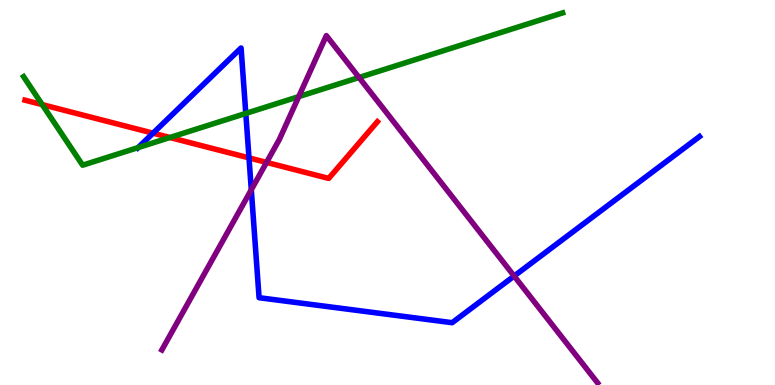[{'lines': ['blue', 'red'], 'intersections': [{'x': 1.97, 'y': 6.54}, {'x': 3.21, 'y': 5.9}]}, {'lines': ['green', 'red'], 'intersections': [{'x': 0.545, 'y': 7.28}, {'x': 2.19, 'y': 6.43}]}, {'lines': ['purple', 'red'], 'intersections': [{'x': 3.44, 'y': 5.78}]}, {'lines': ['blue', 'green'], 'intersections': [{'x': 1.78, 'y': 6.17}, {'x': 3.17, 'y': 7.05}]}, {'lines': ['blue', 'purple'], 'intersections': [{'x': 3.24, 'y': 5.07}, {'x': 6.63, 'y': 2.83}]}, {'lines': ['green', 'purple'], 'intersections': [{'x': 3.85, 'y': 7.49}, {'x': 4.63, 'y': 7.99}]}]